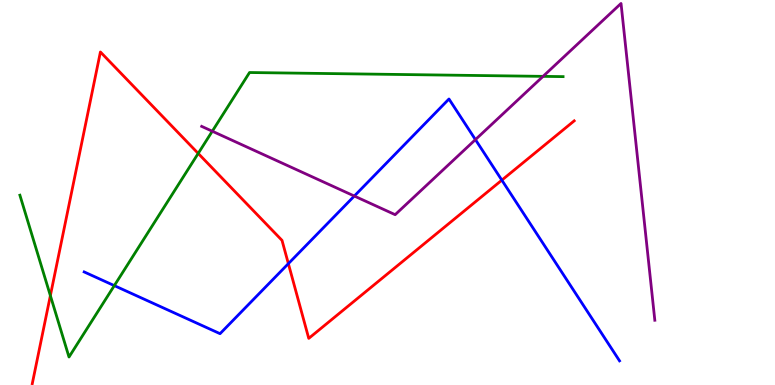[{'lines': ['blue', 'red'], 'intersections': [{'x': 3.72, 'y': 3.15}, {'x': 6.48, 'y': 5.32}]}, {'lines': ['green', 'red'], 'intersections': [{'x': 0.65, 'y': 2.32}, {'x': 2.56, 'y': 6.01}]}, {'lines': ['purple', 'red'], 'intersections': []}, {'lines': ['blue', 'green'], 'intersections': [{'x': 1.47, 'y': 2.58}]}, {'lines': ['blue', 'purple'], 'intersections': [{'x': 4.57, 'y': 4.91}, {'x': 6.13, 'y': 6.37}]}, {'lines': ['green', 'purple'], 'intersections': [{'x': 2.74, 'y': 6.59}, {'x': 7.01, 'y': 8.02}]}]